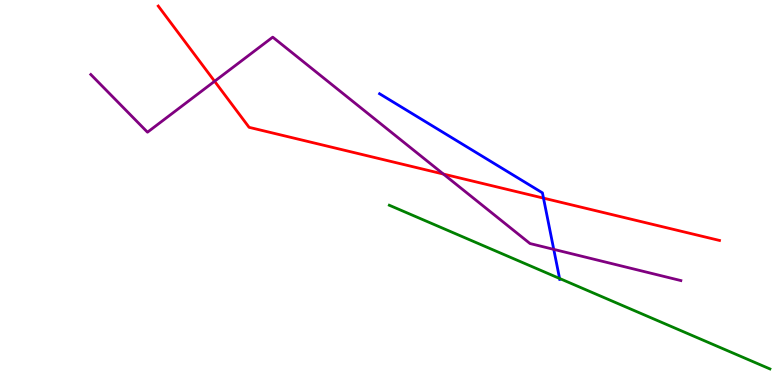[{'lines': ['blue', 'red'], 'intersections': [{'x': 7.01, 'y': 4.85}]}, {'lines': ['green', 'red'], 'intersections': []}, {'lines': ['purple', 'red'], 'intersections': [{'x': 2.77, 'y': 7.89}, {'x': 5.72, 'y': 5.48}]}, {'lines': ['blue', 'green'], 'intersections': [{'x': 7.22, 'y': 2.77}]}, {'lines': ['blue', 'purple'], 'intersections': [{'x': 7.15, 'y': 3.52}]}, {'lines': ['green', 'purple'], 'intersections': []}]